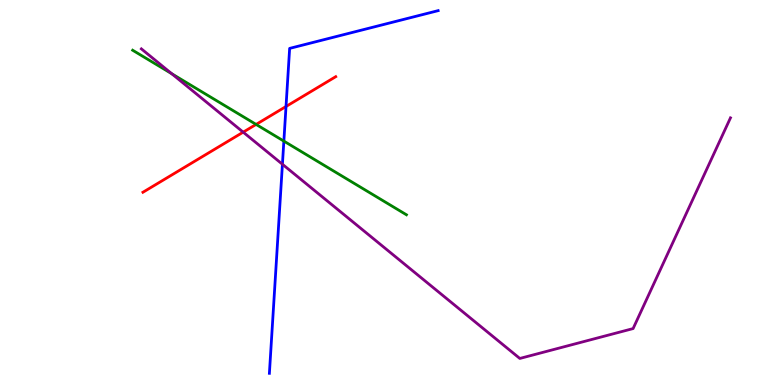[{'lines': ['blue', 'red'], 'intersections': [{'x': 3.69, 'y': 7.23}]}, {'lines': ['green', 'red'], 'intersections': [{'x': 3.3, 'y': 6.77}]}, {'lines': ['purple', 'red'], 'intersections': [{'x': 3.14, 'y': 6.57}]}, {'lines': ['blue', 'green'], 'intersections': [{'x': 3.66, 'y': 6.33}]}, {'lines': ['blue', 'purple'], 'intersections': [{'x': 3.64, 'y': 5.73}]}, {'lines': ['green', 'purple'], 'intersections': [{'x': 2.22, 'y': 8.08}]}]